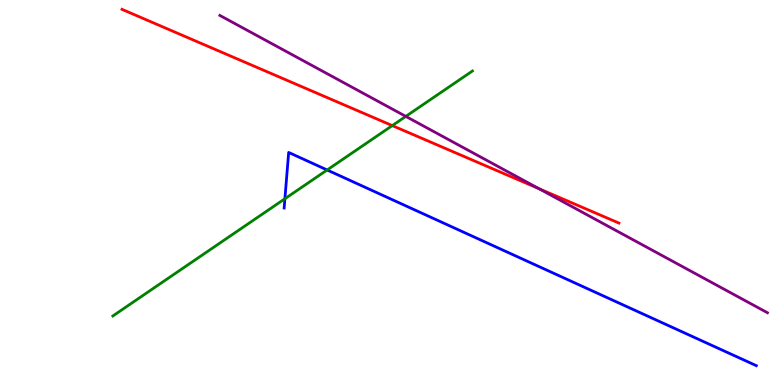[{'lines': ['blue', 'red'], 'intersections': []}, {'lines': ['green', 'red'], 'intersections': [{'x': 5.06, 'y': 6.74}]}, {'lines': ['purple', 'red'], 'intersections': [{'x': 6.95, 'y': 5.1}]}, {'lines': ['blue', 'green'], 'intersections': [{'x': 3.68, 'y': 4.84}, {'x': 4.22, 'y': 5.58}]}, {'lines': ['blue', 'purple'], 'intersections': []}, {'lines': ['green', 'purple'], 'intersections': [{'x': 5.24, 'y': 6.98}]}]